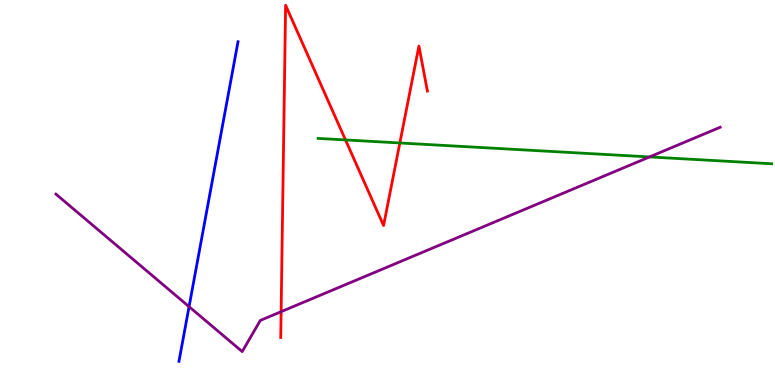[{'lines': ['blue', 'red'], 'intersections': []}, {'lines': ['green', 'red'], 'intersections': [{'x': 4.46, 'y': 6.37}, {'x': 5.16, 'y': 6.29}]}, {'lines': ['purple', 'red'], 'intersections': [{'x': 3.63, 'y': 1.9}]}, {'lines': ['blue', 'green'], 'intersections': []}, {'lines': ['blue', 'purple'], 'intersections': [{'x': 2.44, 'y': 2.03}]}, {'lines': ['green', 'purple'], 'intersections': [{'x': 8.38, 'y': 5.92}]}]